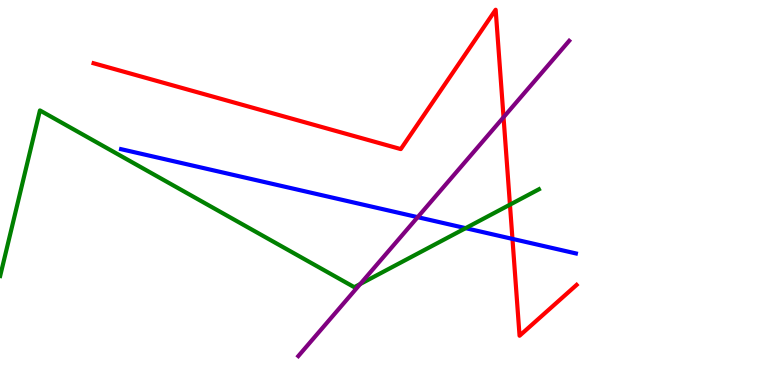[{'lines': ['blue', 'red'], 'intersections': [{'x': 6.61, 'y': 3.8}]}, {'lines': ['green', 'red'], 'intersections': [{'x': 6.58, 'y': 4.68}]}, {'lines': ['purple', 'red'], 'intersections': [{'x': 6.5, 'y': 6.95}]}, {'lines': ['blue', 'green'], 'intersections': [{'x': 6.01, 'y': 4.07}]}, {'lines': ['blue', 'purple'], 'intersections': [{'x': 5.39, 'y': 4.36}]}, {'lines': ['green', 'purple'], 'intersections': [{'x': 4.65, 'y': 2.62}]}]